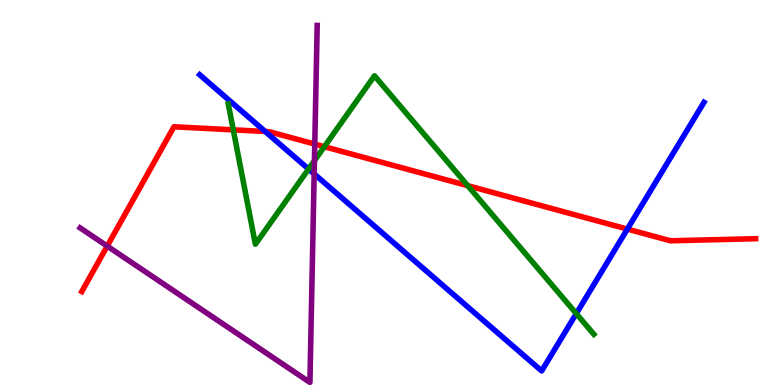[{'lines': ['blue', 'red'], 'intersections': [{'x': 3.42, 'y': 6.58}, {'x': 8.1, 'y': 4.05}]}, {'lines': ['green', 'red'], 'intersections': [{'x': 3.01, 'y': 6.63}, {'x': 4.19, 'y': 6.19}, {'x': 6.04, 'y': 5.18}]}, {'lines': ['purple', 'red'], 'intersections': [{'x': 1.38, 'y': 3.61}, {'x': 4.06, 'y': 6.26}]}, {'lines': ['blue', 'green'], 'intersections': [{'x': 3.98, 'y': 5.61}, {'x': 7.44, 'y': 1.85}]}, {'lines': ['blue', 'purple'], 'intersections': [{'x': 4.05, 'y': 5.48}]}, {'lines': ['green', 'purple'], 'intersections': [{'x': 4.06, 'y': 5.83}]}]